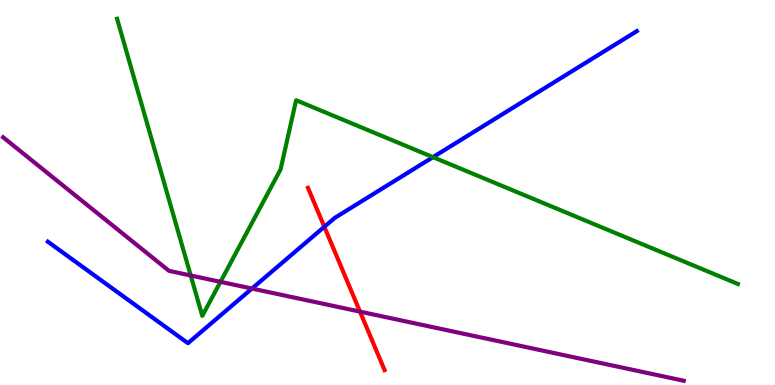[{'lines': ['blue', 'red'], 'intersections': [{'x': 4.18, 'y': 4.11}]}, {'lines': ['green', 'red'], 'intersections': []}, {'lines': ['purple', 'red'], 'intersections': [{'x': 4.65, 'y': 1.91}]}, {'lines': ['blue', 'green'], 'intersections': [{'x': 5.59, 'y': 5.92}]}, {'lines': ['blue', 'purple'], 'intersections': [{'x': 3.25, 'y': 2.51}]}, {'lines': ['green', 'purple'], 'intersections': [{'x': 2.46, 'y': 2.84}, {'x': 2.84, 'y': 2.68}]}]